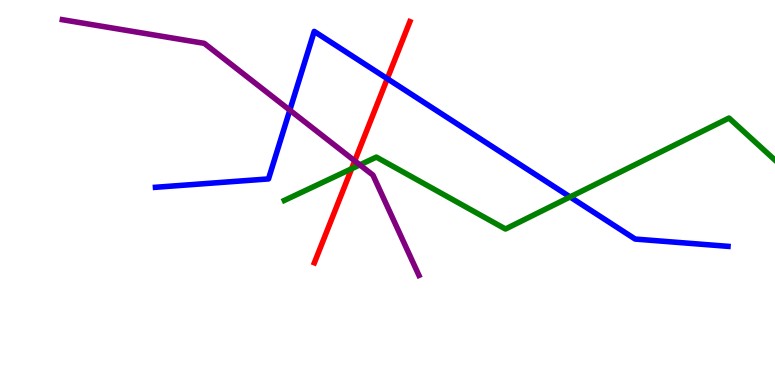[{'lines': ['blue', 'red'], 'intersections': [{'x': 5.0, 'y': 7.96}]}, {'lines': ['green', 'red'], 'intersections': [{'x': 4.54, 'y': 5.62}]}, {'lines': ['purple', 'red'], 'intersections': [{'x': 4.58, 'y': 5.82}]}, {'lines': ['blue', 'green'], 'intersections': [{'x': 7.36, 'y': 4.88}]}, {'lines': ['blue', 'purple'], 'intersections': [{'x': 3.74, 'y': 7.14}]}, {'lines': ['green', 'purple'], 'intersections': [{'x': 4.64, 'y': 5.72}]}]